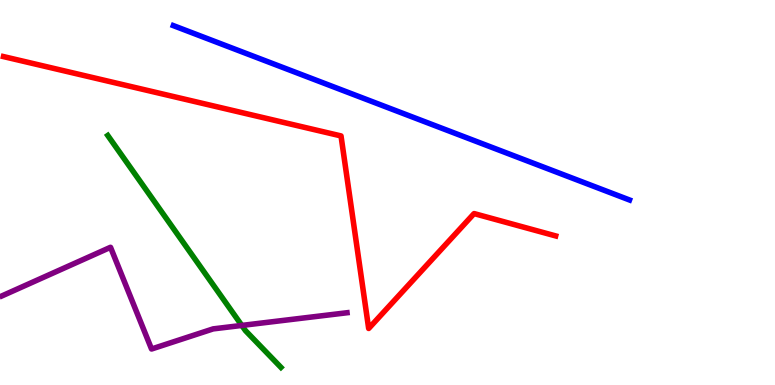[{'lines': ['blue', 'red'], 'intersections': []}, {'lines': ['green', 'red'], 'intersections': []}, {'lines': ['purple', 'red'], 'intersections': []}, {'lines': ['blue', 'green'], 'intersections': []}, {'lines': ['blue', 'purple'], 'intersections': []}, {'lines': ['green', 'purple'], 'intersections': [{'x': 3.12, 'y': 1.55}]}]